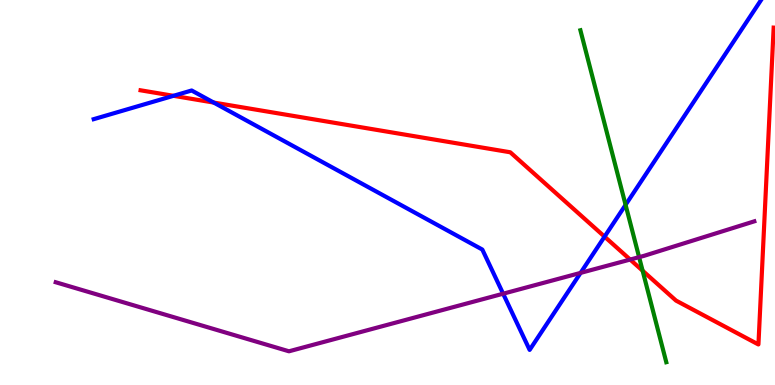[{'lines': ['blue', 'red'], 'intersections': [{'x': 2.24, 'y': 7.51}, {'x': 2.76, 'y': 7.34}, {'x': 7.8, 'y': 3.85}]}, {'lines': ['green', 'red'], 'intersections': [{'x': 8.29, 'y': 2.97}]}, {'lines': ['purple', 'red'], 'intersections': [{'x': 8.13, 'y': 3.26}]}, {'lines': ['blue', 'green'], 'intersections': [{'x': 8.07, 'y': 4.68}]}, {'lines': ['blue', 'purple'], 'intersections': [{'x': 6.49, 'y': 2.37}, {'x': 7.49, 'y': 2.91}]}, {'lines': ['green', 'purple'], 'intersections': [{'x': 8.25, 'y': 3.32}]}]